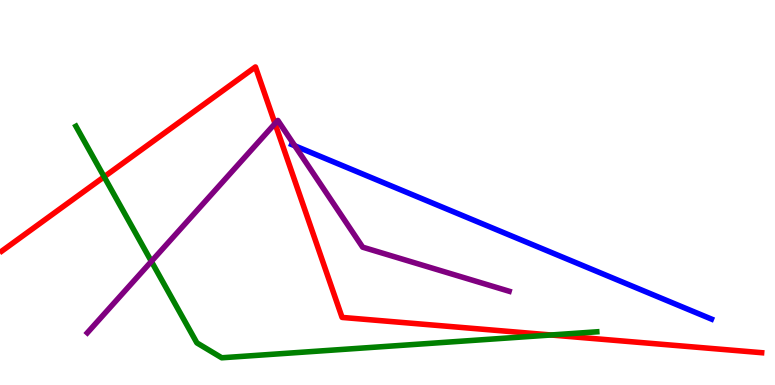[{'lines': ['blue', 'red'], 'intersections': []}, {'lines': ['green', 'red'], 'intersections': [{'x': 1.34, 'y': 5.41}, {'x': 7.11, 'y': 1.3}]}, {'lines': ['purple', 'red'], 'intersections': [{'x': 3.55, 'y': 6.79}]}, {'lines': ['blue', 'green'], 'intersections': []}, {'lines': ['blue', 'purple'], 'intersections': [{'x': 3.8, 'y': 6.21}]}, {'lines': ['green', 'purple'], 'intersections': [{'x': 1.95, 'y': 3.21}]}]